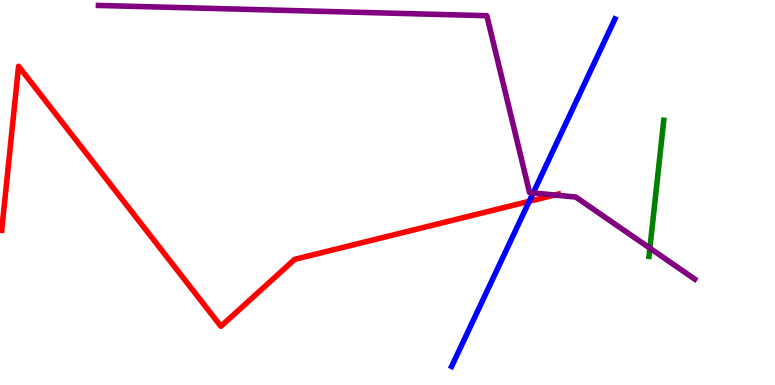[{'lines': ['blue', 'red'], 'intersections': [{'x': 6.83, 'y': 4.77}]}, {'lines': ['green', 'red'], 'intersections': []}, {'lines': ['purple', 'red'], 'intersections': [{'x': 7.16, 'y': 4.93}]}, {'lines': ['blue', 'green'], 'intersections': []}, {'lines': ['blue', 'purple'], 'intersections': [{'x': 6.88, 'y': 4.99}]}, {'lines': ['green', 'purple'], 'intersections': [{'x': 8.39, 'y': 3.55}]}]